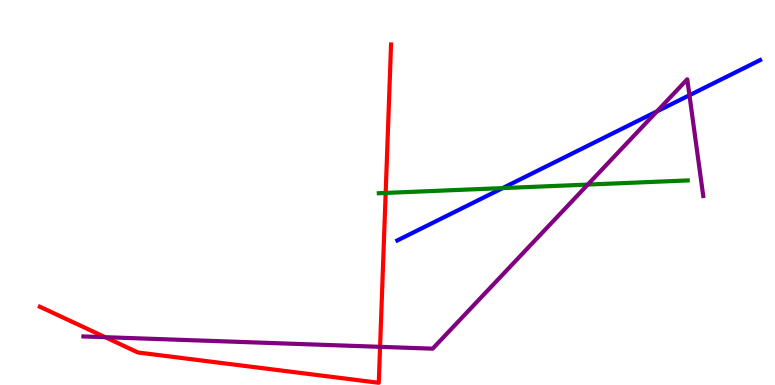[{'lines': ['blue', 'red'], 'intersections': []}, {'lines': ['green', 'red'], 'intersections': [{'x': 4.98, 'y': 4.99}]}, {'lines': ['purple', 'red'], 'intersections': [{'x': 1.36, 'y': 1.24}, {'x': 4.9, 'y': 0.991}]}, {'lines': ['blue', 'green'], 'intersections': [{'x': 6.49, 'y': 5.11}]}, {'lines': ['blue', 'purple'], 'intersections': [{'x': 8.48, 'y': 7.11}, {'x': 8.9, 'y': 7.53}]}, {'lines': ['green', 'purple'], 'intersections': [{'x': 7.58, 'y': 5.21}]}]